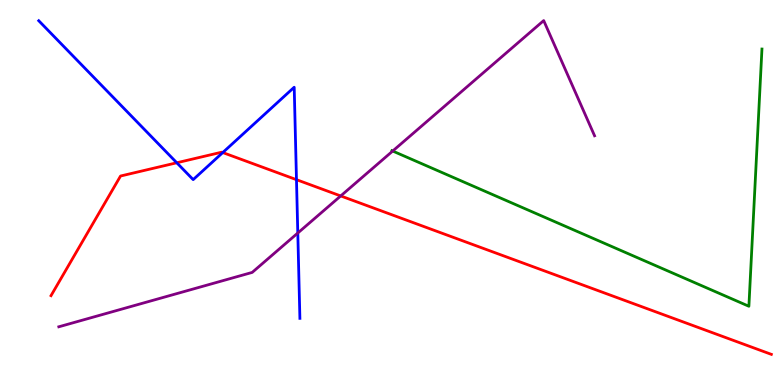[{'lines': ['blue', 'red'], 'intersections': [{'x': 2.28, 'y': 5.77}, {'x': 2.87, 'y': 6.04}, {'x': 3.83, 'y': 5.33}]}, {'lines': ['green', 'red'], 'intersections': []}, {'lines': ['purple', 'red'], 'intersections': [{'x': 4.4, 'y': 4.91}]}, {'lines': ['blue', 'green'], 'intersections': []}, {'lines': ['blue', 'purple'], 'intersections': [{'x': 3.84, 'y': 3.95}]}, {'lines': ['green', 'purple'], 'intersections': [{'x': 5.07, 'y': 6.08}]}]